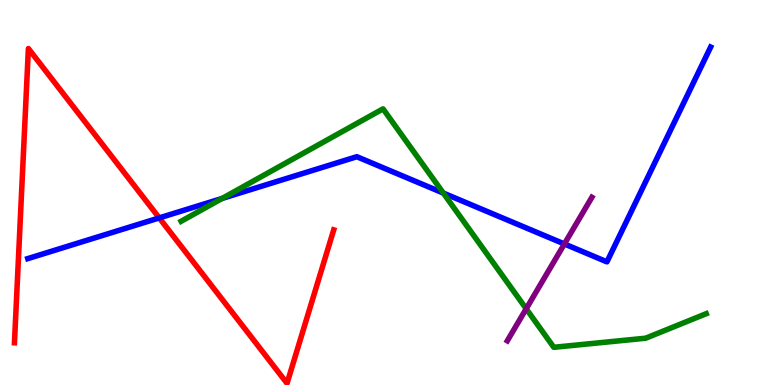[{'lines': ['blue', 'red'], 'intersections': [{'x': 2.05, 'y': 4.34}]}, {'lines': ['green', 'red'], 'intersections': []}, {'lines': ['purple', 'red'], 'intersections': []}, {'lines': ['blue', 'green'], 'intersections': [{'x': 2.87, 'y': 4.85}, {'x': 5.72, 'y': 4.99}]}, {'lines': ['blue', 'purple'], 'intersections': [{'x': 7.28, 'y': 3.66}]}, {'lines': ['green', 'purple'], 'intersections': [{'x': 6.79, 'y': 1.98}]}]